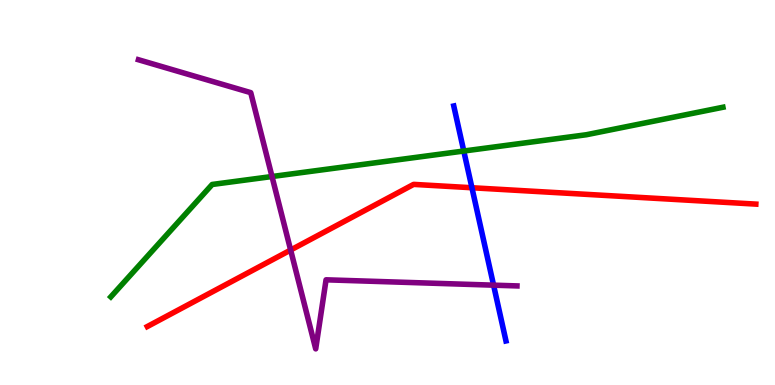[{'lines': ['blue', 'red'], 'intersections': [{'x': 6.09, 'y': 5.12}]}, {'lines': ['green', 'red'], 'intersections': []}, {'lines': ['purple', 'red'], 'intersections': [{'x': 3.75, 'y': 3.51}]}, {'lines': ['blue', 'green'], 'intersections': [{'x': 5.98, 'y': 6.08}]}, {'lines': ['blue', 'purple'], 'intersections': [{'x': 6.37, 'y': 2.59}]}, {'lines': ['green', 'purple'], 'intersections': [{'x': 3.51, 'y': 5.42}]}]